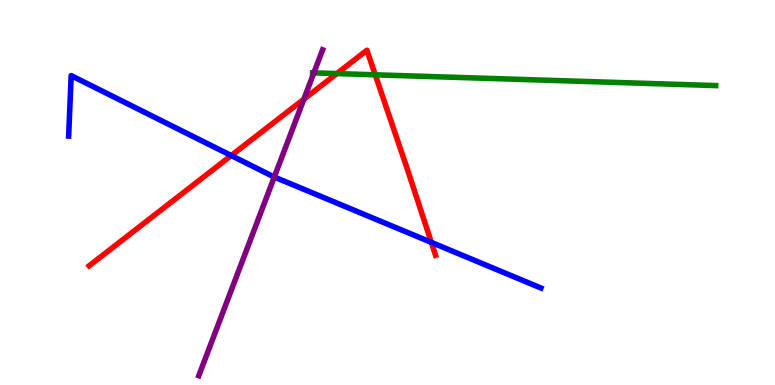[{'lines': ['blue', 'red'], 'intersections': [{'x': 2.98, 'y': 5.96}, {'x': 5.57, 'y': 3.7}]}, {'lines': ['green', 'red'], 'intersections': [{'x': 4.35, 'y': 8.09}, {'x': 4.84, 'y': 8.06}]}, {'lines': ['purple', 'red'], 'intersections': [{'x': 3.92, 'y': 7.42}]}, {'lines': ['blue', 'green'], 'intersections': []}, {'lines': ['blue', 'purple'], 'intersections': [{'x': 3.54, 'y': 5.4}]}, {'lines': ['green', 'purple'], 'intersections': [{'x': 4.05, 'y': 8.11}]}]